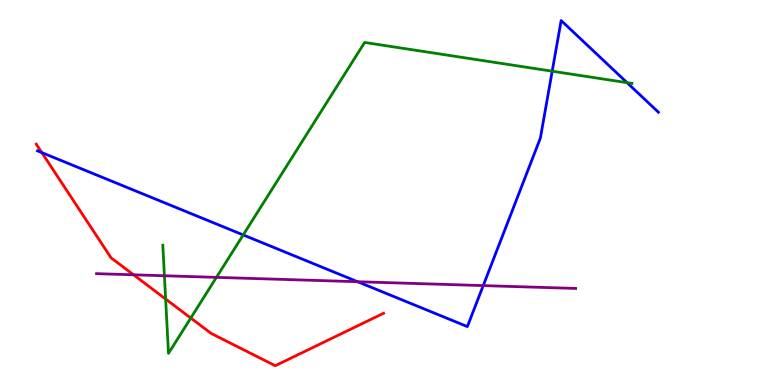[{'lines': ['blue', 'red'], 'intersections': [{'x': 0.54, 'y': 6.04}]}, {'lines': ['green', 'red'], 'intersections': [{'x': 2.14, 'y': 2.23}, {'x': 2.46, 'y': 1.74}]}, {'lines': ['purple', 'red'], 'intersections': [{'x': 1.72, 'y': 2.86}]}, {'lines': ['blue', 'green'], 'intersections': [{'x': 3.14, 'y': 3.9}, {'x': 7.13, 'y': 8.15}, {'x': 8.09, 'y': 7.85}]}, {'lines': ['blue', 'purple'], 'intersections': [{'x': 4.61, 'y': 2.68}, {'x': 6.24, 'y': 2.58}]}, {'lines': ['green', 'purple'], 'intersections': [{'x': 2.12, 'y': 2.84}, {'x': 2.79, 'y': 2.8}]}]